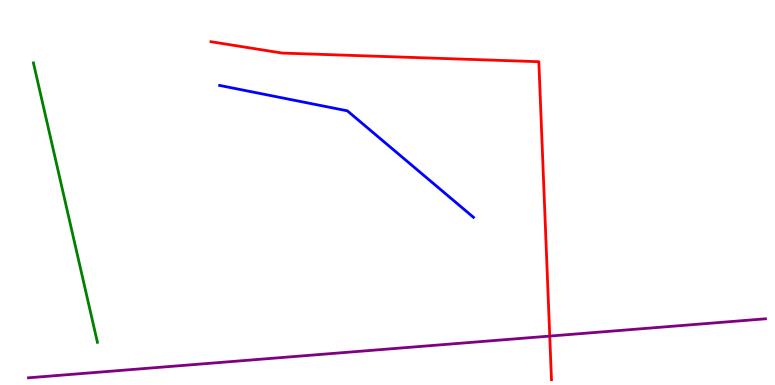[{'lines': ['blue', 'red'], 'intersections': []}, {'lines': ['green', 'red'], 'intersections': []}, {'lines': ['purple', 'red'], 'intersections': [{'x': 7.09, 'y': 1.27}]}, {'lines': ['blue', 'green'], 'intersections': []}, {'lines': ['blue', 'purple'], 'intersections': []}, {'lines': ['green', 'purple'], 'intersections': []}]